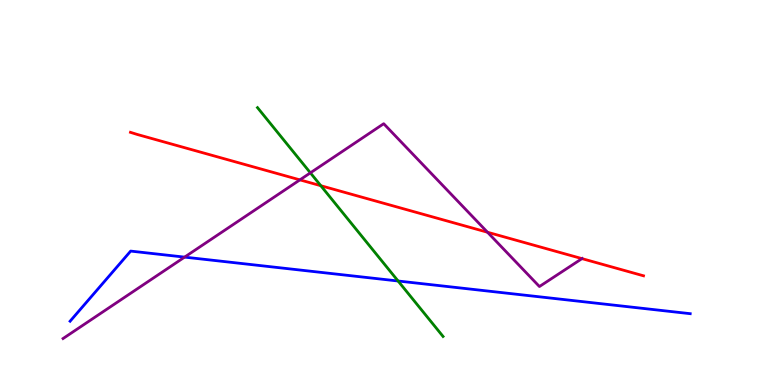[{'lines': ['blue', 'red'], 'intersections': []}, {'lines': ['green', 'red'], 'intersections': [{'x': 4.14, 'y': 5.18}]}, {'lines': ['purple', 'red'], 'intersections': [{'x': 3.87, 'y': 5.33}, {'x': 6.29, 'y': 3.97}, {'x': 7.51, 'y': 3.28}]}, {'lines': ['blue', 'green'], 'intersections': [{'x': 5.14, 'y': 2.7}]}, {'lines': ['blue', 'purple'], 'intersections': [{'x': 2.38, 'y': 3.32}]}, {'lines': ['green', 'purple'], 'intersections': [{'x': 4.0, 'y': 5.51}]}]